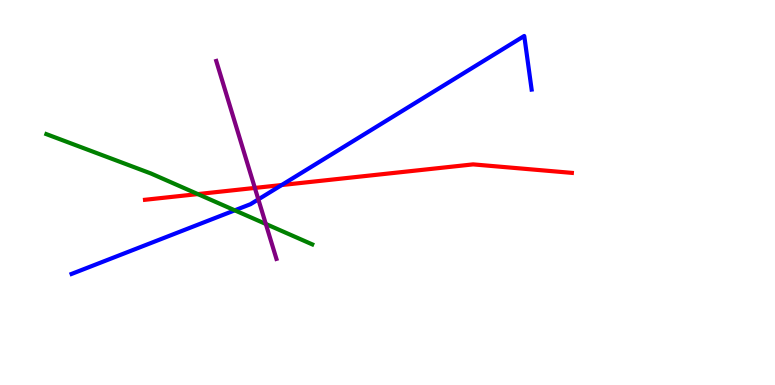[{'lines': ['blue', 'red'], 'intersections': [{'x': 3.63, 'y': 5.19}]}, {'lines': ['green', 'red'], 'intersections': [{'x': 2.55, 'y': 4.96}]}, {'lines': ['purple', 'red'], 'intersections': [{'x': 3.29, 'y': 5.12}]}, {'lines': ['blue', 'green'], 'intersections': [{'x': 3.03, 'y': 4.54}]}, {'lines': ['blue', 'purple'], 'intersections': [{'x': 3.33, 'y': 4.82}]}, {'lines': ['green', 'purple'], 'intersections': [{'x': 3.43, 'y': 4.18}]}]